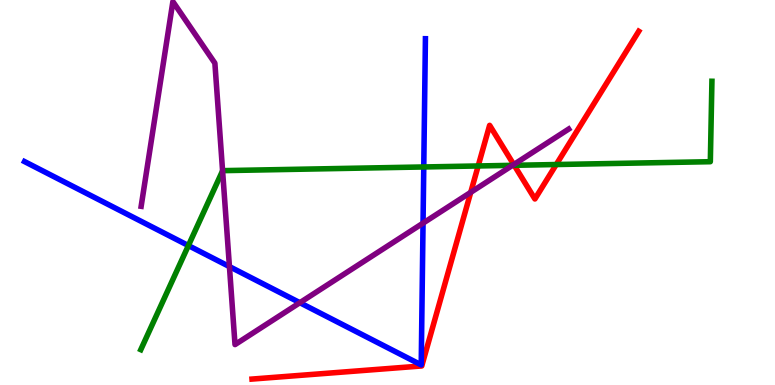[{'lines': ['blue', 'red'], 'intersections': []}, {'lines': ['green', 'red'], 'intersections': [{'x': 6.17, 'y': 5.69}, {'x': 6.63, 'y': 5.71}, {'x': 7.18, 'y': 5.73}]}, {'lines': ['purple', 'red'], 'intersections': [{'x': 6.07, 'y': 5.0}, {'x': 6.63, 'y': 5.73}]}, {'lines': ['blue', 'green'], 'intersections': [{'x': 2.43, 'y': 3.62}, {'x': 5.47, 'y': 5.66}]}, {'lines': ['blue', 'purple'], 'intersections': [{'x': 2.96, 'y': 3.08}, {'x': 3.87, 'y': 2.14}, {'x': 5.46, 'y': 4.2}]}, {'lines': ['green', 'purple'], 'intersections': [{'x': 2.87, 'y': 5.56}, {'x': 6.61, 'y': 5.71}]}]